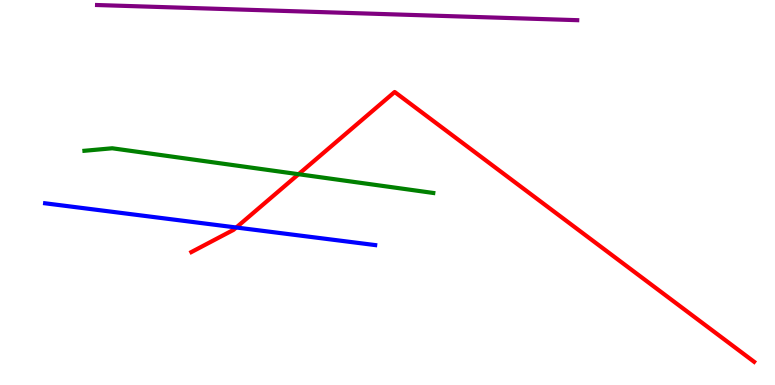[{'lines': ['blue', 'red'], 'intersections': [{'x': 3.05, 'y': 4.09}]}, {'lines': ['green', 'red'], 'intersections': [{'x': 3.85, 'y': 5.48}]}, {'lines': ['purple', 'red'], 'intersections': []}, {'lines': ['blue', 'green'], 'intersections': []}, {'lines': ['blue', 'purple'], 'intersections': []}, {'lines': ['green', 'purple'], 'intersections': []}]